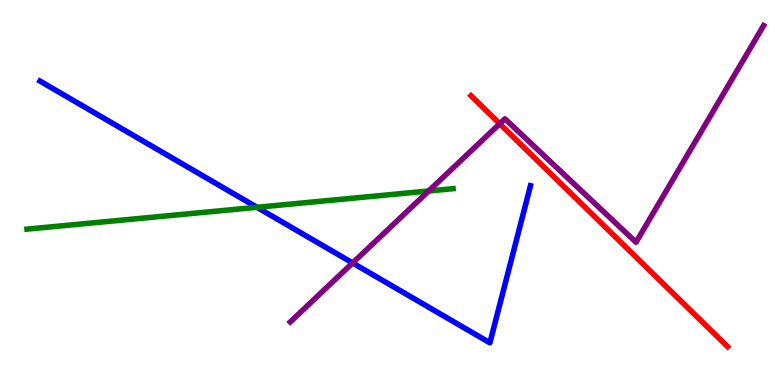[{'lines': ['blue', 'red'], 'intersections': []}, {'lines': ['green', 'red'], 'intersections': []}, {'lines': ['purple', 'red'], 'intersections': [{'x': 6.45, 'y': 6.79}]}, {'lines': ['blue', 'green'], 'intersections': [{'x': 3.32, 'y': 4.62}]}, {'lines': ['blue', 'purple'], 'intersections': [{'x': 4.55, 'y': 3.17}]}, {'lines': ['green', 'purple'], 'intersections': [{'x': 5.53, 'y': 5.04}]}]